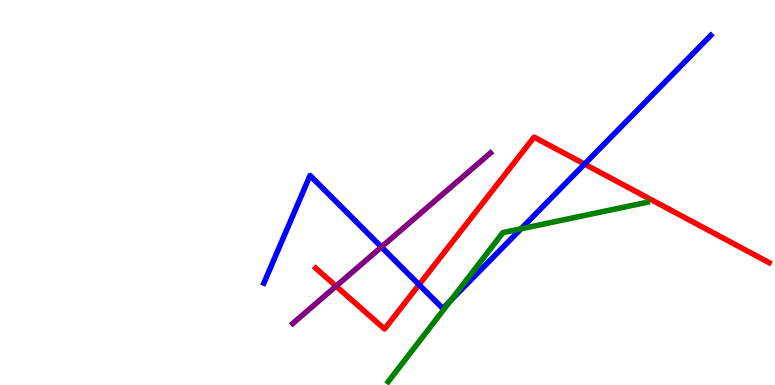[{'lines': ['blue', 'red'], 'intersections': [{'x': 5.41, 'y': 2.61}, {'x': 7.54, 'y': 5.74}]}, {'lines': ['green', 'red'], 'intersections': []}, {'lines': ['purple', 'red'], 'intersections': [{'x': 4.34, 'y': 2.57}]}, {'lines': ['blue', 'green'], 'intersections': [{'x': 5.82, 'y': 2.19}, {'x': 6.72, 'y': 4.06}]}, {'lines': ['blue', 'purple'], 'intersections': [{'x': 4.92, 'y': 3.58}]}, {'lines': ['green', 'purple'], 'intersections': []}]